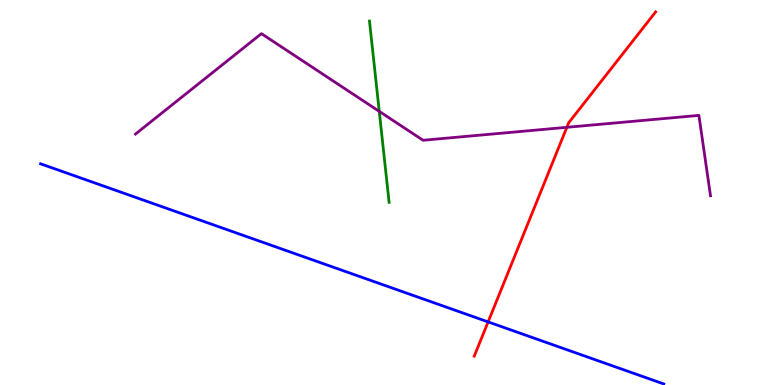[{'lines': ['blue', 'red'], 'intersections': [{'x': 6.3, 'y': 1.64}]}, {'lines': ['green', 'red'], 'intersections': []}, {'lines': ['purple', 'red'], 'intersections': [{'x': 7.31, 'y': 6.69}]}, {'lines': ['blue', 'green'], 'intersections': []}, {'lines': ['blue', 'purple'], 'intersections': []}, {'lines': ['green', 'purple'], 'intersections': [{'x': 4.89, 'y': 7.11}]}]